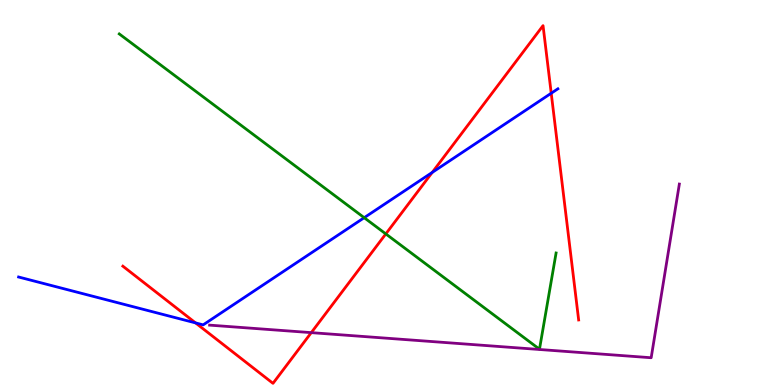[{'lines': ['blue', 'red'], 'intersections': [{'x': 2.52, 'y': 1.61}, {'x': 5.58, 'y': 5.52}, {'x': 7.11, 'y': 7.58}]}, {'lines': ['green', 'red'], 'intersections': [{'x': 4.98, 'y': 3.92}]}, {'lines': ['purple', 'red'], 'intersections': [{'x': 4.02, 'y': 1.36}]}, {'lines': ['blue', 'green'], 'intersections': [{'x': 4.7, 'y': 4.35}]}, {'lines': ['blue', 'purple'], 'intersections': []}, {'lines': ['green', 'purple'], 'intersections': []}]